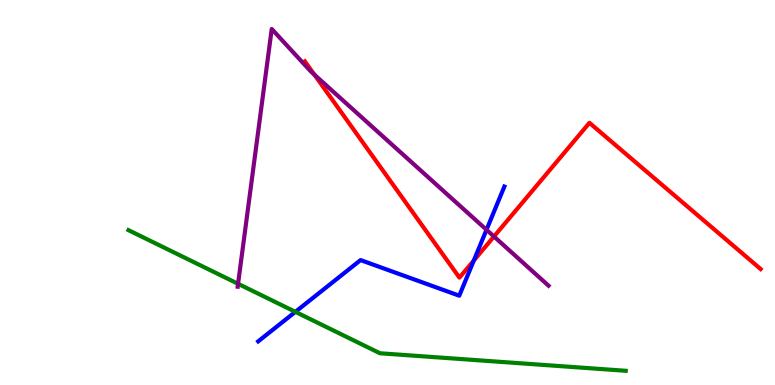[{'lines': ['blue', 'red'], 'intersections': [{'x': 6.11, 'y': 3.23}]}, {'lines': ['green', 'red'], 'intersections': []}, {'lines': ['purple', 'red'], 'intersections': [{'x': 4.06, 'y': 8.06}, {'x': 6.37, 'y': 3.86}]}, {'lines': ['blue', 'green'], 'intersections': [{'x': 3.81, 'y': 1.9}]}, {'lines': ['blue', 'purple'], 'intersections': [{'x': 6.28, 'y': 4.03}]}, {'lines': ['green', 'purple'], 'intersections': [{'x': 3.07, 'y': 2.63}]}]